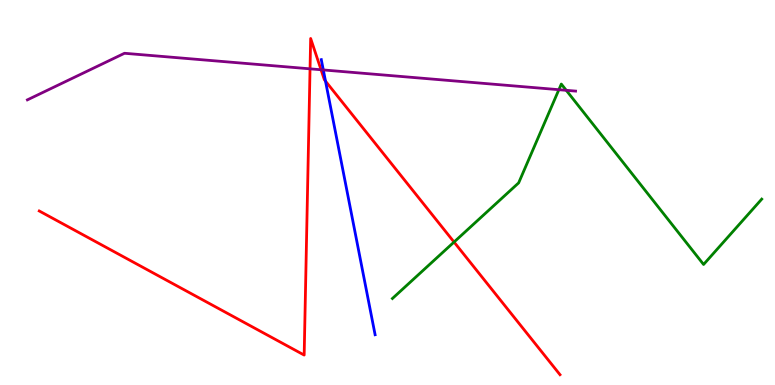[{'lines': ['blue', 'red'], 'intersections': [{'x': 4.2, 'y': 7.89}]}, {'lines': ['green', 'red'], 'intersections': [{'x': 5.86, 'y': 3.71}]}, {'lines': ['purple', 'red'], 'intersections': [{'x': 4.0, 'y': 8.21}, {'x': 4.14, 'y': 8.19}]}, {'lines': ['blue', 'green'], 'intersections': []}, {'lines': ['blue', 'purple'], 'intersections': [{'x': 4.17, 'y': 8.18}]}, {'lines': ['green', 'purple'], 'intersections': [{'x': 7.21, 'y': 7.67}, {'x': 7.31, 'y': 7.65}]}]